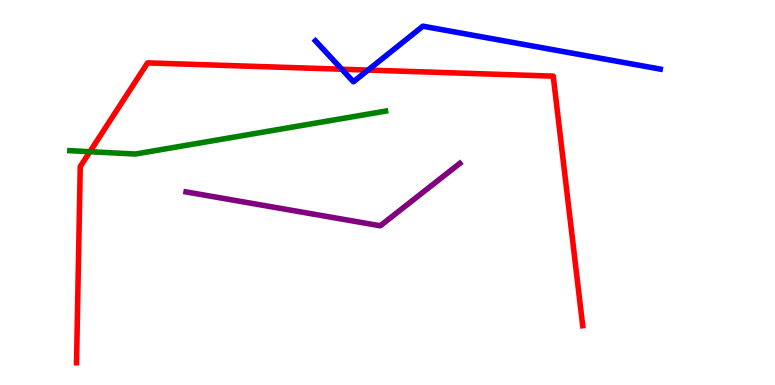[{'lines': ['blue', 'red'], 'intersections': [{'x': 4.41, 'y': 8.2}, {'x': 4.75, 'y': 8.18}]}, {'lines': ['green', 'red'], 'intersections': [{'x': 1.16, 'y': 6.06}]}, {'lines': ['purple', 'red'], 'intersections': []}, {'lines': ['blue', 'green'], 'intersections': []}, {'lines': ['blue', 'purple'], 'intersections': []}, {'lines': ['green', 'purple'], 'intersections': []}]